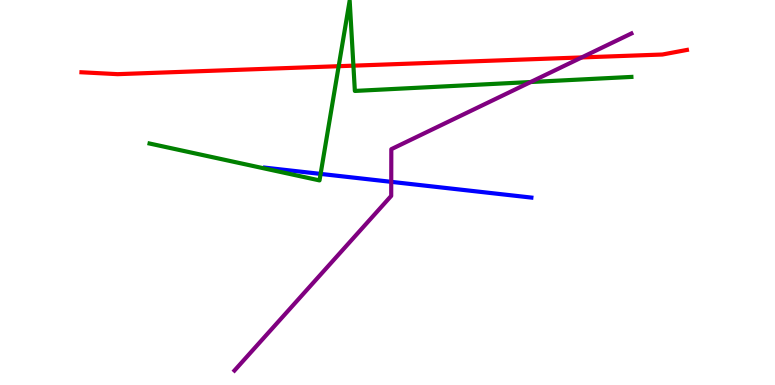[{'lines': ['blue', 'red'], 'intersections': []}, {'lines': ['green', 'red'], 'intersections': [{'x': 4.37, 'y': 8.28}, {'x': 4.56, 'y': 8.29}]}, {'lines': ['purple', 'red'], 'intersections': [{'x': 7.51, 'y': 8.51}]}, {'lines': ['blue', 'green'], 'intersections': [{'x': 4.14, 'y': 5.48}]}, {'lines': ['blue', 'purple'], 'intersections': [{'x': 5.05, 'y': 5.28}]}, {'lines': ['green', 'purple'], 'intersections': [{'x': 6.85, 'y': 7.87}]}]